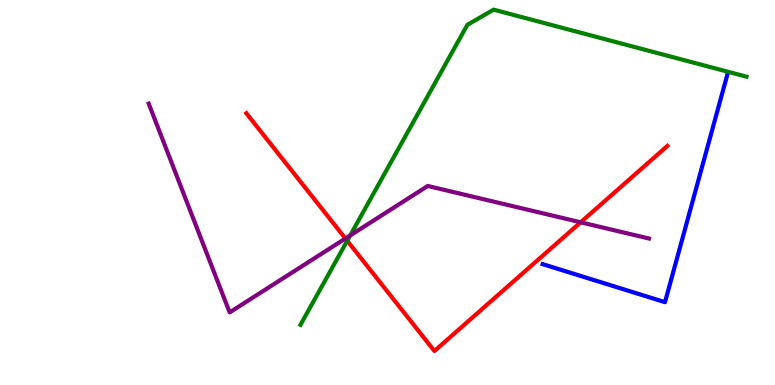[{'lines': ['blue', 'red'], 'intersections': []}, {'lines': ['green', 'red'], 'intersections': [{'x': 4.48, 'y': 3.75}]}, {'lines': ['purple', 'red'], 'intersections': [{'x': 4.46, 'y': 3.81}, {'x': 7.49, 'y': 4.23}]}, {'lines': ['blue', 'green'], 'intersections': []}, {'lines': ['blue', 'purple'], 'intersections': []}, {'lines': ['green', 'purple'], 'intersections': [{'x': 4.52, 'y': 3.88}]}]